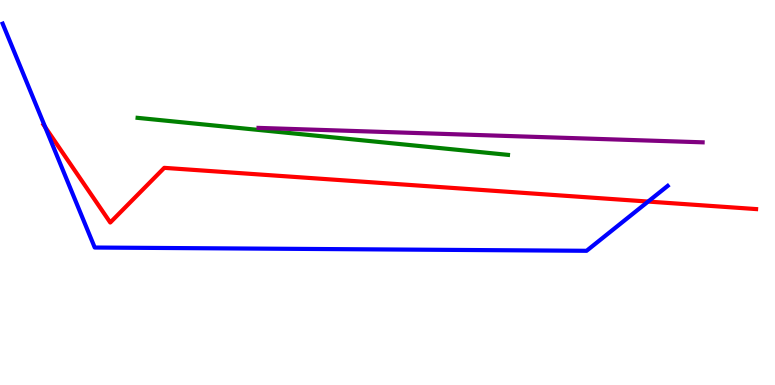[{'lines': ['blue', 'red'], 'intersections': [{'x': 0.584, 'y': 6.7}, {'x': 8.36, 'y': 4.76}]}, {'lines': ['green', 'red'], 'intersections': []}, {'lines': ['purple', 'red'], 'intersections': []}, {'lines': ['blue', 'green'], 'intersections': []}, {'lines': ['blue', 'purple'], 'intersections': []}, {'lines': ['green', 'purple'], 'intersections': []}]